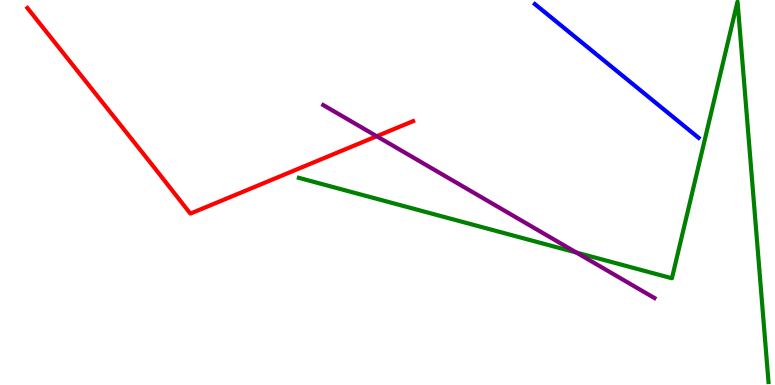[{'lines': ['blue', 'red'], 'intersections': []}, {'lines': ['green', 'red'], 'intersections': []}, {'lines': ['purple', 'red'], 'intersections': [{'x': 4.86, 'y': 6.46}]}, {'lines': ['blue', 'green'], 'intersections': []}, {'lines': ['blue', 'purple'], 'intersections': []}, {'lines': ['green', 'purple'], 'intersections': [{'x': 7.44, 'y': 3.44}]}]